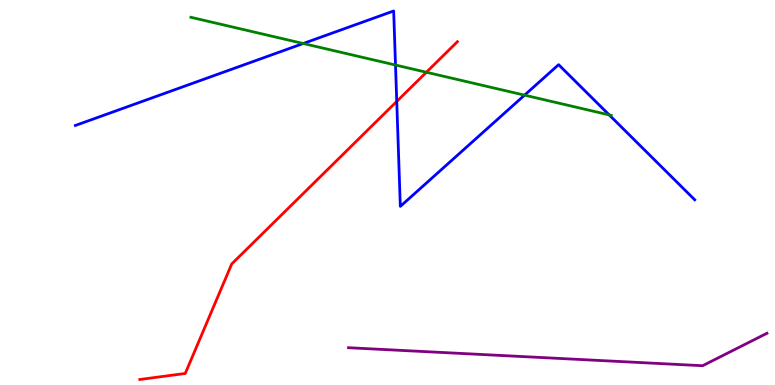[{'lines': ['blue', 'red'], 'intersections': [{'x': 5.12, 'y': 7.37}]}, {'lines': ['green', 'red'], 'intersections': [{'x': 5.5, 'y': 8.12}]}, {'lines': ['purple', 'red'], 'intersections': []}, {'lines': ['blue', 'green'], 'intersections': [{'x': 3.91, 'y': 8.87}, {'x': 5.1, 'y': 8.31}, {'x': 6.77, 'y': 7.53}, {'x': 7.86, 'y': 7.02}]}, {'lines': ['blue', 'purple'], 'intersections': []}, {'lines': ['green', 'purple'], 'intersections': []}]